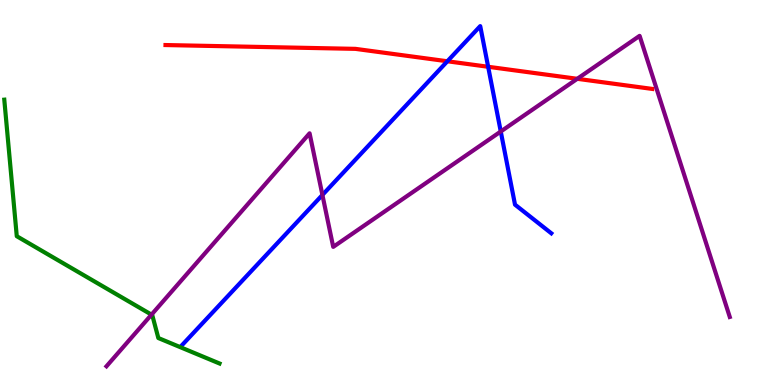[{'lines': ['blue', 'red'], 'intersections': [{'x': 5.77, 'y': 8.41}, {'x': 6.3, 'y': 8.27}]}, {'lines': ['green', 'red'], 'intersections': []}, {'lines': ['purple', 'red'], 'intersections': [{'x': 7.45, 'y': 7.95}]}, {'lines': ['blue', 'green'], 'intersections': []}, {'lines': ['blue', 'purple'], 'intersections': [{'x': 4.16, 'y': 4.94}, {'x': 6.46, 'y': 6.58}]}, {'lines': ['green', 'purple'], 'intersections': [{'x': 1.95, 'y': 1.83}]}]